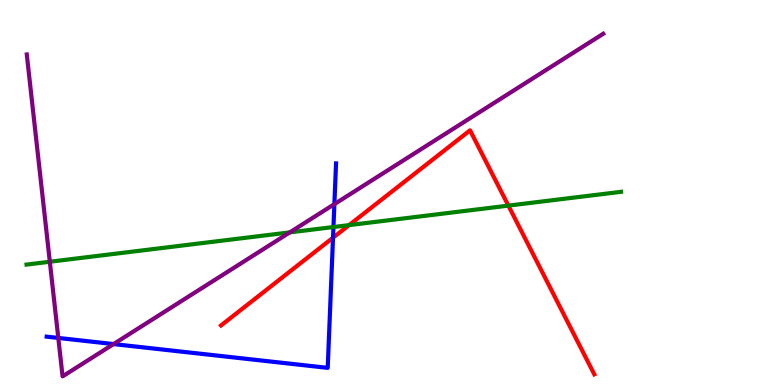[{'lines': ['blue', 'red'], 'intersections': [{'x': 4.3, 'y': 3.83}]}, {'lines': ['green', 'red'], 'intersections': [{'x': 4.5, 'y': 4.15}, {'x': 6.56, 'y': 4.66}]}, {'lines': ['purple', 'red'], 'intersections': []}, {'lines': ['blue', 'green'], 'intersections': [{'x': 4.3, 'y': 4.1}]}, {'lines': ['blue', 'purple'], 'intersections': [{'x': 0.752, 'y': 1.22}, {'x': 1.47, 'y': 1.06}, {'x': 4.31, 'y': 4.7}]}, {'lines': ['green', 'purple'], 'intersections': [{'x': 0.643, 'y': 3.2}, {'x': 3.74, 'y': 3.96}]}]